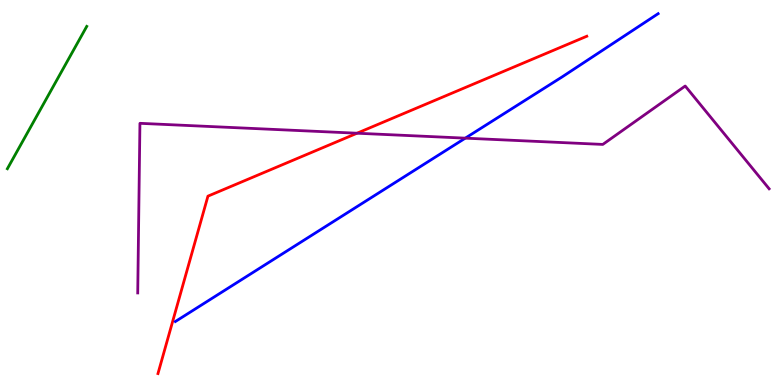[{'lines': ['blue', 'red'], 'intersections': []}, {'lines': ['green', 'red'], 'intersections': []}, {'lines': ['purple', 'red'], 'intersections': [{'x': 4.61, 'y': 6.54}]}, {'lines': ['blue', 'green'], 'intersections': []}, {'lines': ['blue', 'purple'], 'intersections': [{'x': 6.0, 'y': 6.41}]}, {'lines': ['green', 'purple'], 'intersections': []}]